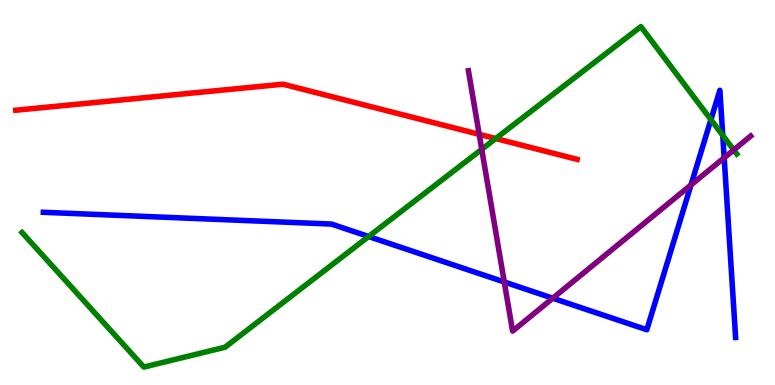[{'lines': ['blue', 'red'], 'intersections': []}, {'lines': ['green', 'red'], 'intersections': [{'x': 6.4, 'y': 6.4}]}, {'lines': ['purple', 'red'], 'intersections': [{'x': 6.18, 'y': 6.51}]}, {'lines': ['blue', 'green'], 'intersections': [{'x': 4.76, 'y': 3.86}, {'x': 9.17, 'y': 6.89}, {'x': 9.33, 'y': 6.48}]}, {'lines': ['blue', 'purple'], 'intersections': [{'x': 6.51, 'y': 2.68}, {'x': 7.13, 'y': 2.25}, {'x': 8.92, 'y': 5.2}, {'x': 9.34, 'y': 5.9}]}, {'lines': ['green', 'purple'], 'intersections': [{'x': 6.22, 'y': 6.12}, {'x': 9.47, 'y': 6.11}]}]